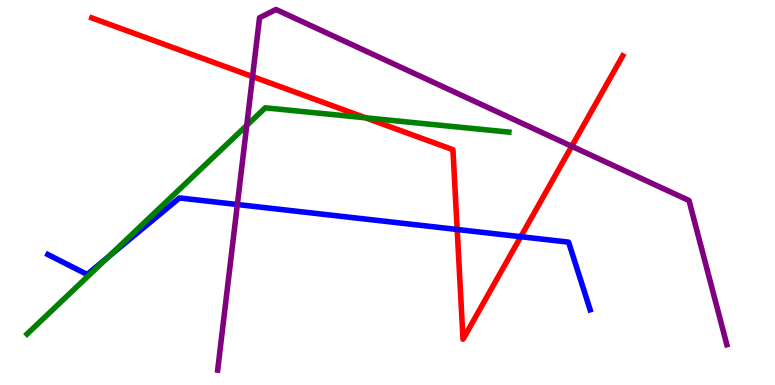[{'lines': ['blue', 'red'], 'intersections': [{'x': 5.9, 'y': 4.04}, {'x': 6.72, 'y': 3.85}]}, {'lines': ['green', 'red'], 'intersections': [{'x': 4.72, 'y': 6.94}]}, {'lines': ['purple', 'red'], 'intersections': [{'x': 3.26, 'y': 8.01}, {'x': 7.38, 'y': 6.2}]}, {'lines': ['blue', 'green'], 'intersections': [{'x': 1.39, 'y': 3.32}]}, {'lines': ['blue', 'purple'], 'intersections': [{'x': 3.06, 'y': 4.69}]}, {'lines': ['green', 'purple'], 'intersections': [{'x': 3.18, 'y': 6.74}]}]